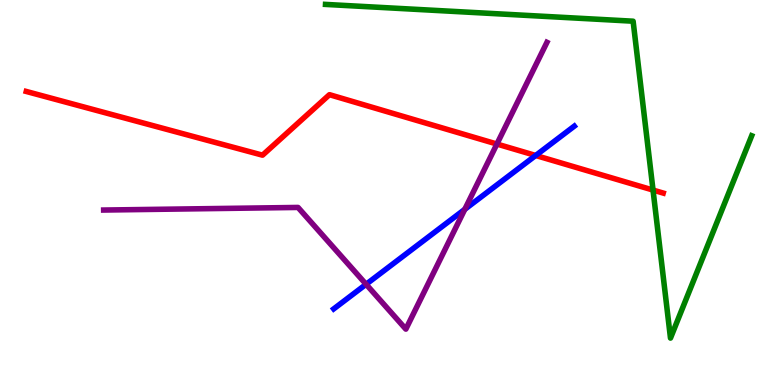[{'lines': ['blue', 'red'], 'intersections': [{'x': 6.91, 'y': 5.96}]}, {'lines': ['green', 'red'], 'intersections': [{'x': 8.43, 'y': 5.06}]}, {'lines': ['purple', 'red'], 'intersections': [{'x': 6.41, 'y': 6.26}]}, {'lines': ['blue', 'green'], 'intersections': []}, {'lines': ['blue', 'purple'], 'intersections': [{'x': 4.72, 'y': 2.62}, {'x': 6.0, 'y': 4.56}]}, {'lines': ['green', 'purple'], 'intersections': []}]